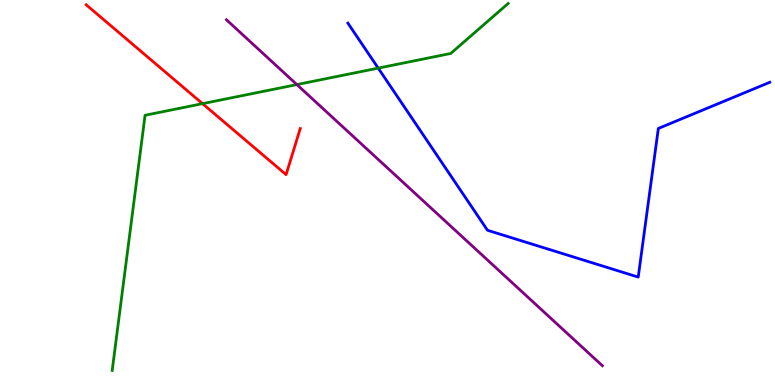[{'lines': ['blue', 'red'], 'intersections': []}, {'lines': ['green', 'red'], 'intersections': [{'x': 2.61, 'y': 7.31}]}, {'lines': ['purple', 'red'], 'intersections': []}, {'lines': ['blue', 'green'], 'intersections': [{'x': 4.88, 'y': 8.23}]}, {'lines': ['blue', 'purple'], 'intersections': []}, {'lines': ['green', 'purple'], 'intersections': [{'x': 3.83, 'y': 7.8}]}]